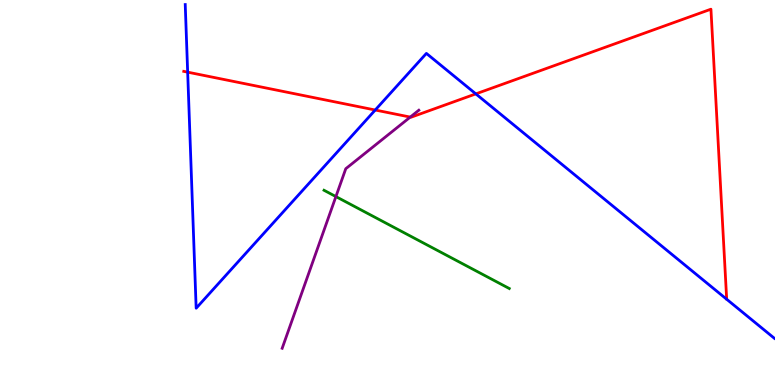[{'lines': ['blue', 'red'], 'intersections': [{'x': 2.42, 'y': 8.13}, {'x': 4.84, 'y': 7.14}, {'x': 6.14, 'y': 7.56}]}, {'lines': ['green', 'red'], 'intersections': []}, {'lines': ['purple', 'red'], 'intersections': [{'x': 5.29, 'y': 6.96}]}, {'lines': ['blue', 'green'], 'intersections': []}, {'lines': ['blue', 'purple'], 'intersections': []}, {'lines': ['green', 'purple'], 'intersections': [{'x': 4.33, 'y': 4.89}]}]